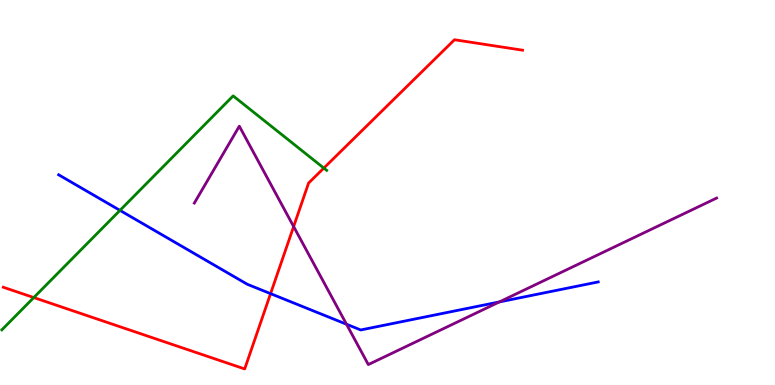[{'lines': ['blue', 'red'], 'intersections': [{'x': 3.49, 'y': 2.37}]}, {'lines': ['green', 'red'], 'intersections': [{'x': 0.436, 'y': 2.27}, {'x': 4.18, 'y': 5.63}]}, {'lines': ['purple', 'red'], 'intersections': [{'x': 3.79, 'y': 4.12}]}, {'lines': ['blue', 'green'], 'intersections': [{'x': 1.55, 'y': 4.54}]}, {'lines': ['blue', 'purple'], 'intersections': [{'x': 4.47, 'y': 1.58}, {'x': 6.44, 'y': 2.16}]}, {'lines': ['green', 'purple'], 'intersections': []}]